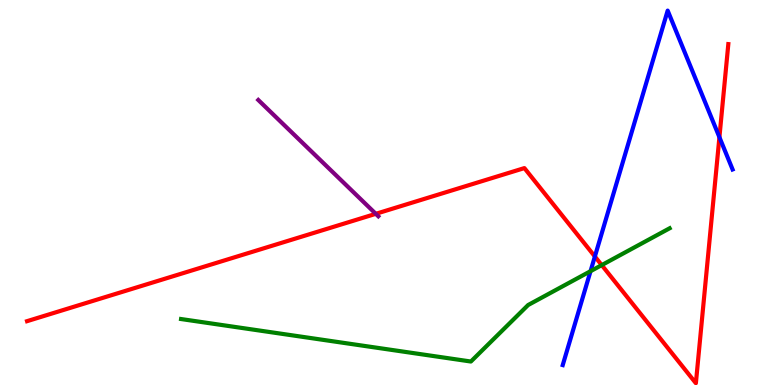[{'lines': ['blue', 'red'], 'intersections': [{'x': 7.68, 'y': 3.34}, {'x': 9.28, 'y': 6.44}]}, {'lines': ['green', 'red'], 'intersections': [{'x': 7.76, 'y': 3.11}]}, {'lines': ['purple', 'red'], 'intersections': [{'x': 4.85, 'y': 4.45}]}, {'lines': ['blue', 'green'], 'intersections': [{'x': 7.62, 'y': 2.96}]}, {'lines': ['blue', 'purple'], 'intersections': []}, {'lines': ['green', 'purple'], 'intersections': []}]